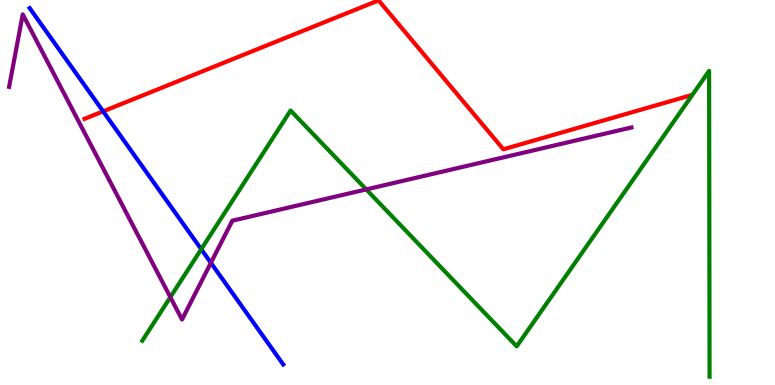[{'lines': ['blue', 'red'], 'intersections': [{'x': 1.33, 'y': 7.11}]}, {'lines': ['green', 'red'], 'intersections': []}, {'lines': ['purple', 'red'], 'intersections': []}, {'lines': ['blue', 'green'], 'intersections': [{'x': 2.6, 'y': 3.53}]}, {'lines': ['blue', 'purple'], 'intersections': [{'x': 2.72, 'y': 3.17}]}, {'lines': ['green', 'purple'], 'intersections': [{'x': 2.2, 'y': 2.28}, {'x': 4.73, 'y': 5.08}]}]